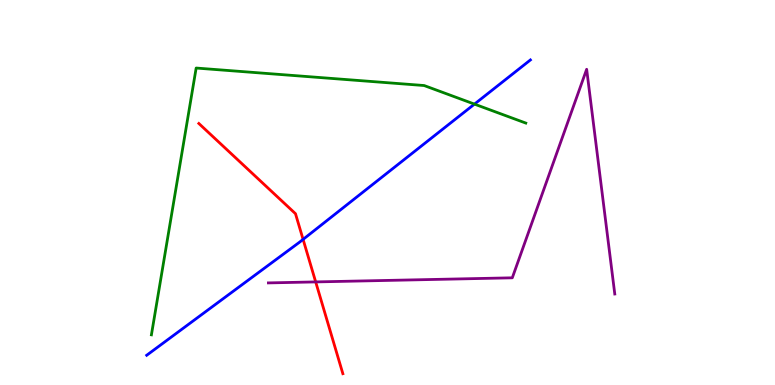[{'lines': ['blue', 'red'], 'intersections': [{'x': 3.91, 'y': 3.78}]}, {'lines': ['green', 'red'], 'intersections': []}, {'lines': ['purple', 'red'], 'intersections': [{'x': 4.07, 'y': 2.68}]}, {'lines': ['blue', 'green'], 'intersections': [{'x': 6.12, 'y': 7.3}]}, {'lines': ['blue', 'purple'], 'intersections': []}, {'lines': ['green', 'purple'], 'intersections': []}]